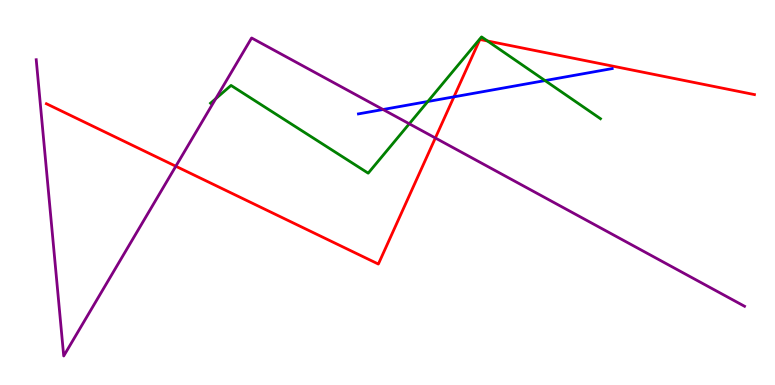[{'lines': ['blue', 'red'], 'intersections': [{'x': 5.86, 'y': 7.48}]}, {'lines': ['green', 'red'], 'intersections': [{'x': 6.29, 'y': 8.94}]}, {'lines': ['purple', 'red'], 'intersections': [{'x': 2.27, 'y': 5.68}, {'x': 5.62, 'y': 6.42}]}, {'lines': ['blue', 'green'], 'intersections': [{'x': 5.52, 'y': 7.36}, {'x': 7.03, 'y': 7.91}]}, {'lines': ['blue', 'purple'], 'intersections': [{'x': 4.94, 'y': 7.16}]}, {'lines': ['green', 'purple'], 'intersections': [{'x': 2.78, 'y': 7.44}, {'x': 5.28, 'y': 6.78}]}]